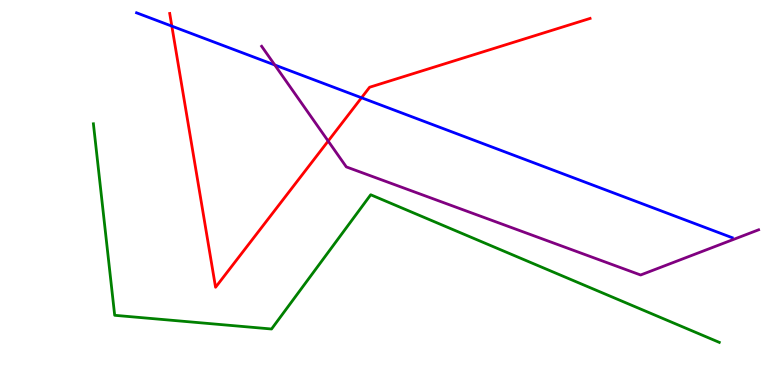[{'lines': ['blue', 'red'], 'intersections': [{'x': 2.22, 'y': 9.32}, {'x': 4.66, 'y': 7.46}]}, {'lines': ['green', 'red'], 'intersections': []}, {'lines': ['purple', 'red'], 'intersections': [{'x': 4.23, 'y': 6.34}]}, {'lines': ['blue', 'green'], 'intersections': []}, {'lines': ['blue', 'purple'], 'intersections': [{'x': 3.55, 'y': 8.31}]}, {'lines': ['green', 'purple'], 'intersections': []}]